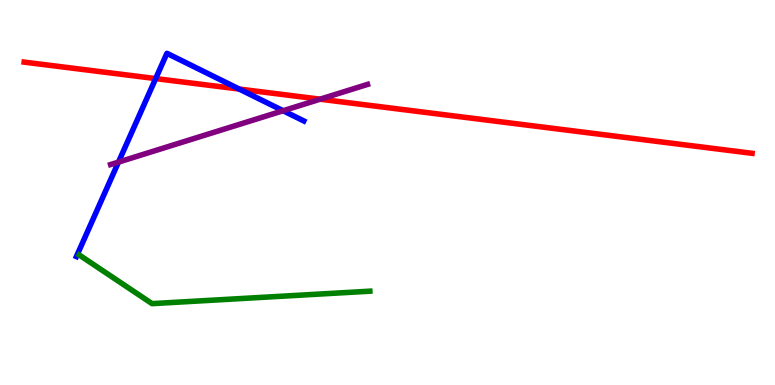[{'lines': ['blue', 'red'], 'intersections': [{'x': 2.01, 'y': 7.96}, {'x': 3.09, 'y': 7.69}]}, {'lines': ['green', 'red'], 'intersections': []}, {'lines': ['purple', 'red'], 'intersections': [{'x': 4.13, 'y': 7.42}]}, {'lines': ['blue', 'green'], 'intersections': []}, {'lines': ['blue', 'purple'], 'intersections': [{'x': 1.53, 'y': 5.79}, {'x': 3.65, 'y': 7.12}]}, {'lines': ['green', 'purple'], 'intersections': []}]